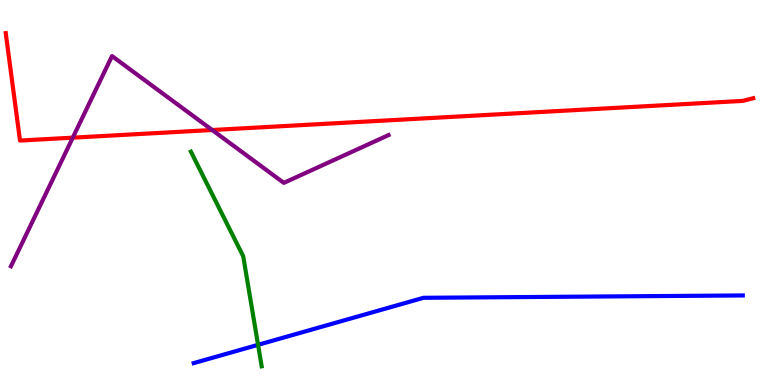[{'lines': ['blue', 'red'], 'intersections': []}, {'lines': ['green', 'red'], 'intersections': []}, {'lines': ['purple', 'red'], 'intersections': [{'x': 0.939, 'y': 6.42}, {'x': 2.74, 'y': 6.62}]}, {'lines': ['blue', 'green'], 'intersections': [{'x': 3.33, 'y': 1.04}]}, {'lines': ['blue', 'purple'], 'intersections': []}, {'lines': ['green', 'purple'], 'intersections': []}]